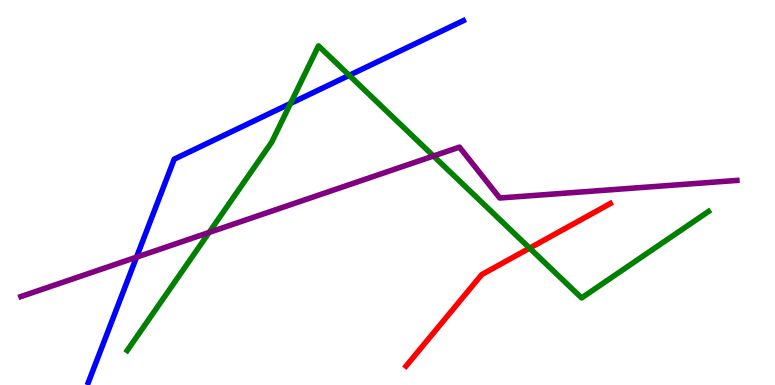[{'lines': ['blue', 'red'], 'intersections': []}, {'lines': ['green', 'red'], 'intersections': [{'x': 6.83, 'y': 3.55}]}, {'lines': ['purple', 'red'], 'intersections': []}, {'lines': ['blue', 'green'], 'intersections': [{'x': 3.75, 'y': 7.31}, {'x': 4.51, 'y': 8.04}]}, {'lines': ['blue', 'purple'], 'intersections': [{'x': 1.76, 'y': 3.32}]}, {'lines': ['green', 'purple'], 'intersections': [{'x': 2.7, 'y': 3.96}, {'x': 5.59, 'y': 5.95}]}]